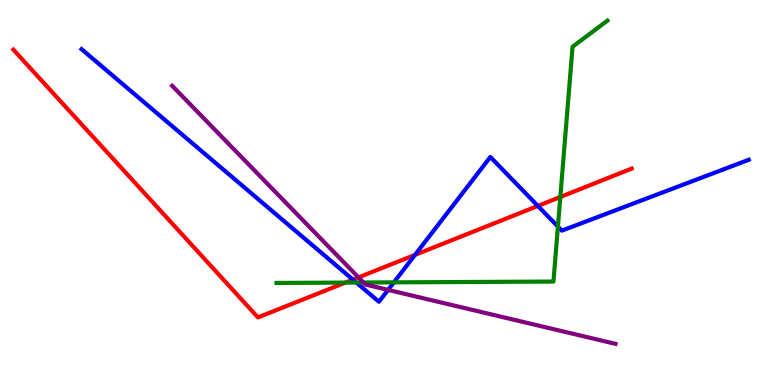[{'lines': ['blue', 'red'], 'intersections': [{'x': 4.55, 'y': 2.74}, {'x': 5.36, 'y': 3.38}, {'x': 6.94, 'y': 4.65}]}, {'lines': ['green', 'red'], 'intersections': [{'x': 4.46, 'y': 2.66}, {'x': 7.23, 'y': 4.88}]}, {'lines': ['purple', 'red'], 'intersections': [{'x': 4.63, 'y': 2.8}]}, {'lines': ['blue', 'green'], 'intersections': [{'x': 4.6, 'y': 2.66}, {'x': 5.08, 'y': 2.67}, {'x': 7.2, 'y': 4.11}]}, {'lines': ['blue', 'purple'], 'intersections': [{'x': 5.01, 'y': 2.47}]}, {'lines': ['green', 'purple'], 'intersections': [{'x': 4.69, 'y': 2.66}]}]